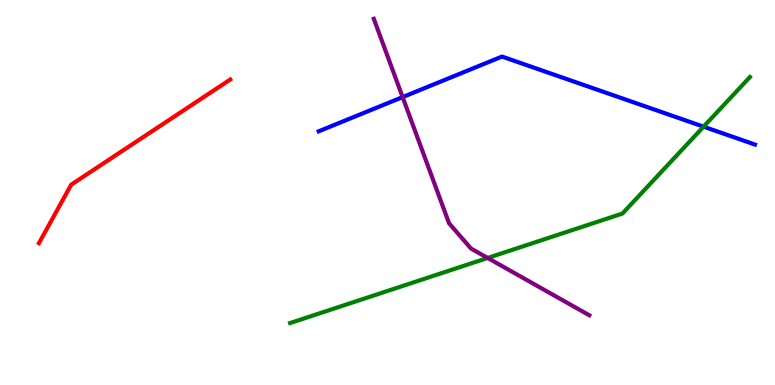[{'lines': ['blue', 'red'], 'intersections': []}, {'lines': ['green', 'red'], 'intersections': []}, {'lines': ['purple', 'red'], 'intersections': []}, {'lines': ['blue', 'green'], 'intersections': [{'x': 9.08, 'y': 6.71}]}, {'lines': ['blue', 'purple'], 'intersections': [{'x': 5.2, 'y': 7.48}]}, {'lines': ['green', 'purple'], 'intersections': [{'x': 6.29, 'y': 3.3}]}]